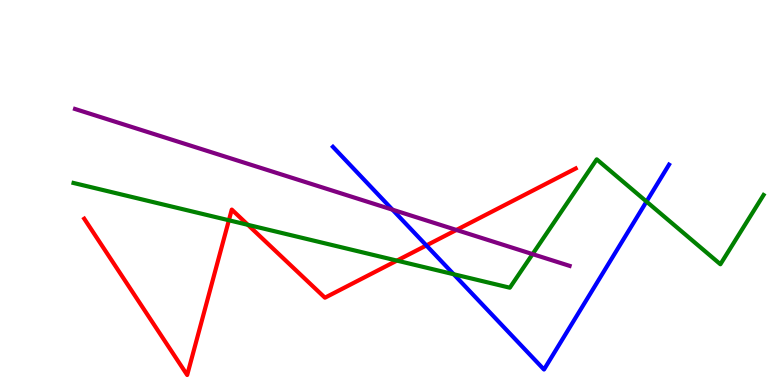[{'lines': ['blue', 'red'], 'intersections': [{'x': 5.5, 'y': 3.63}]}, {'lines': ['green', 'red'], 'intersections': [{'x': 2.95, 'y': 4.28}, {'x': 3.2, 'y': 4.16}, {'x': 5.12, 'y': 3.23}]}, {'lines': ['purple', 'red'], 'intersections': [{'x': 5.89, 'y': 4.03}]}, {'lines': ['blue', 'green'], 'intersections': [{'x': 5.85, 'y': 2.88}, {'x': 8.34, 'y': 4.76}]}, {'lines': ['blue', 'purple'], 'intersections': [{'x': 5.06, 'y': 4.55}]}, {'lines': ['green', 'purple'], 'intersections': [{'x': 6.87, 'y': 3.4}]}]